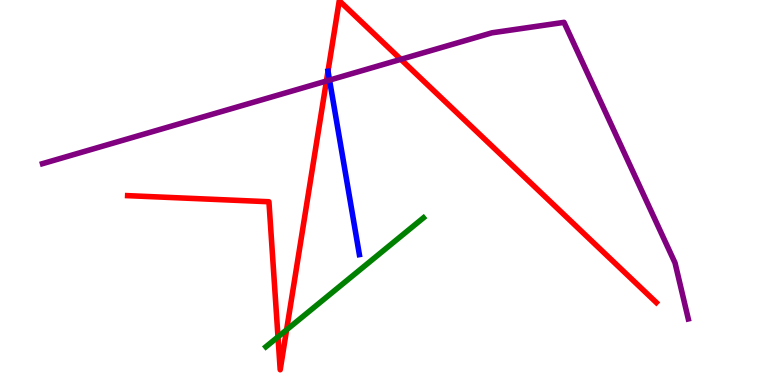[{'lines': ['blue', 'red'], 'intersections': []}, {'lines': ['green', 'red'], 'intersections': [{'x': 3.59, 'y': 1.25}, {'x': 3.7, 'y': 1.43}]}, {'lines': ['purple', 'red'], 'intersections': [{'x': 4.21, 'y': 7.9}, {'x': 5.17, 'y': 8.46}]}, {'lines': ['blue', 'green'], 'intersections': []}, {'lines': ['blue', 'purple'], 'intersections': [{'x': 4.25, 'y': 7.92}]}, {'lines': ['green', 'purple'], 'intersections': []}]